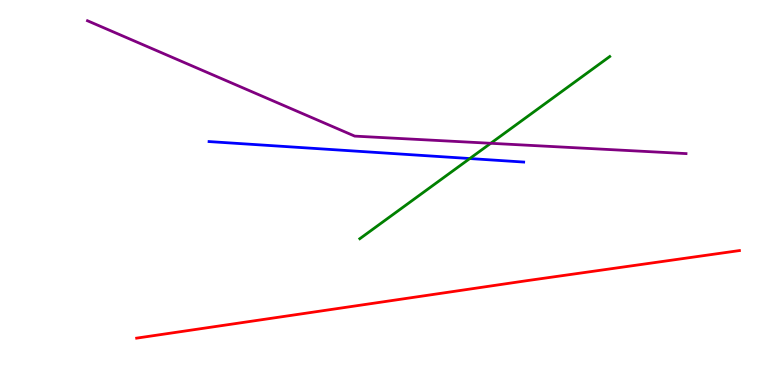[{'lines': ['blue', 'red'], 'intersections': []}, {'lines': ['green', 'red'], 'intersections': []}, {'lines': ['purple', 'red'], 'intersections': []}, {'lines': ['blue', 'green'], 'intersections': [{'x': 6.06, 'y': 5.88}]}, {'lines': ['blue', 'purple'], 'intersections': []}, {'lines': ['green', 'purple'], 'intersections': [{'x': 6.33, 'y': 6.28}]}]